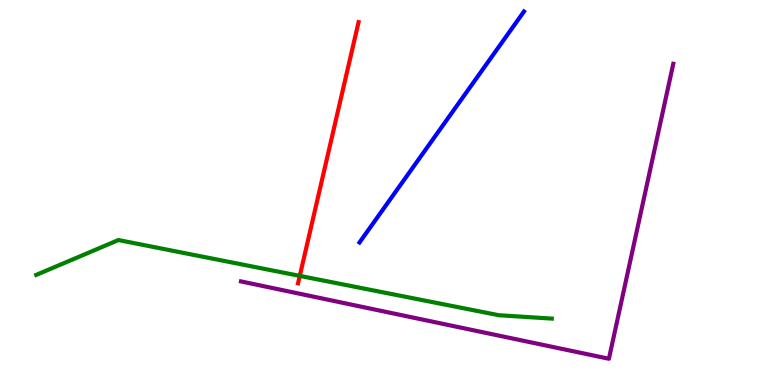[{'lines': ['blue', 'red'], 'intersections': []}, {'lines': ['green', 'red'], 'intersections': [{'x': 3.87, 'y': 2.83}]}, {'lines': ['purple', 'red'], 'intersections': []}, {'lines': ['blue', 'green'], 'intersections': []}, {'lines': ['blue', 'purple'], 'intersections': []}, {'lines': ['green', 'purple'], 'intersections': []}]